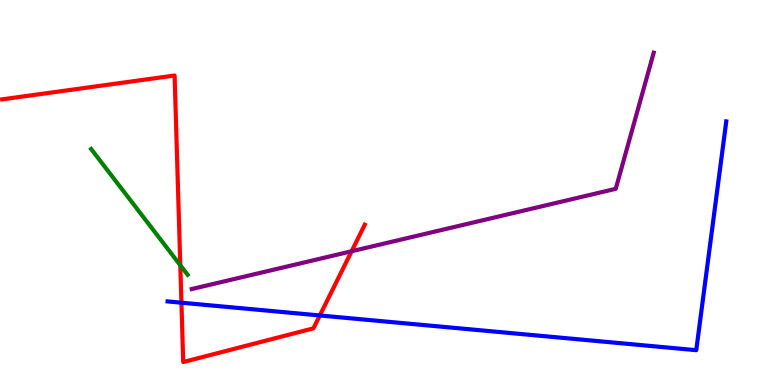[{'lines': ['blue', 'red'], 'intersections': [{'x': 2.34, 'y': 2.14}, {'x': 4.13, 'y': 1.81}]}, {'lines': ['green', 'red'], 'intersections': [{'x': 2.33, 'y': 3.11}]}, {'lines': ['purple', 'red'], 'intersections': [{'x': 4.54, 'y': 3.47}]}, {'lines': ['blue', 'green'], 'intersections': []}, {'lines': ['blue', 'purple'], 'intersections': []}, {'lines': ['green', 'purple'], 'intersections': []}]